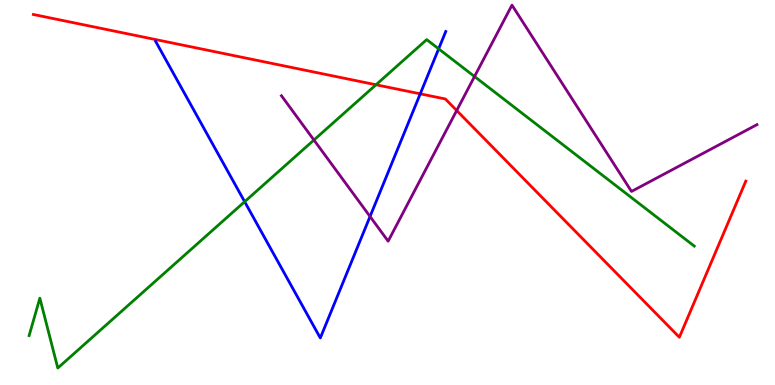[{'lines': ['blue', 'red'], 'intersections': [{'x': 5.42, 'y': 7.56}]}, {'lines': ['green', 'red'], 'intersections': [{'x': 4.85, 'y': 7.8}]}, {'lines': ['purple', 'red'], 'intersections': [{'x': 5.89, 'y': 7.13}]}, {'lines': ['blue', 'green'], 'intersections': [{'x': 3.16, 'y': 4.76}, {'x': 5.66, 'y': 8.73}]}, {'lines': ['blue', 'purple'], 'intersections': [{'x': 4.77, 'y': 4.38}]}, {'lines': ['green', 'purple'], 'intersections': [{'x': 4.05, 'y': 6.36}, {'x': 6.12, 'y': 8.01}]}]